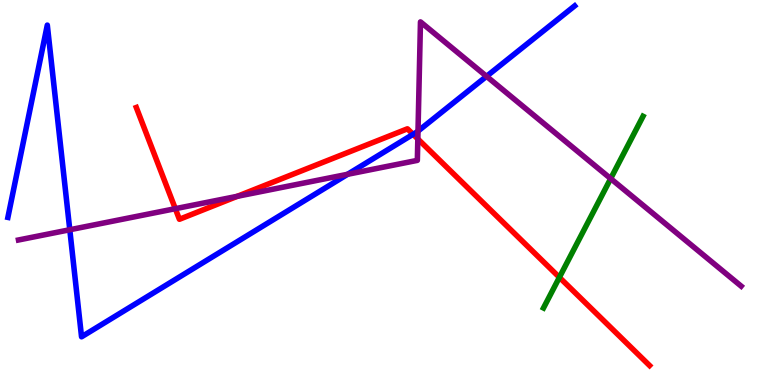[{'lines': ['blue', 'red'], 'intersections': [{'x': 5.33, 'y': 6.51}]}, {'lines': ['green', 'red'], 'intersections': [{'x': 7.22, 'y': 2.8}]}, {'lines': ['purple', 'red'], 'intersections': [{'x': 2.26, 'y': 4.58}, {'x': 3.06, 'y': 4.9}, {'x': 5.39, 'y': 6.39}]}, {'lines': ['blue', 'green'], 'intersections': []}, {'lines': ['blue', 'purple'], 'intersections': [{'x': 0.9, 'y': 4.03}, {'x': 4.49, 'y': 5.47}, {'x': 5.39, 'y': 6.59}, {'x': 6.28, 'y': 8.02}]}, {'lines': ['green', 'purple'], 'intersections': [{'x': 7.88, 'y': 5.36}]}]